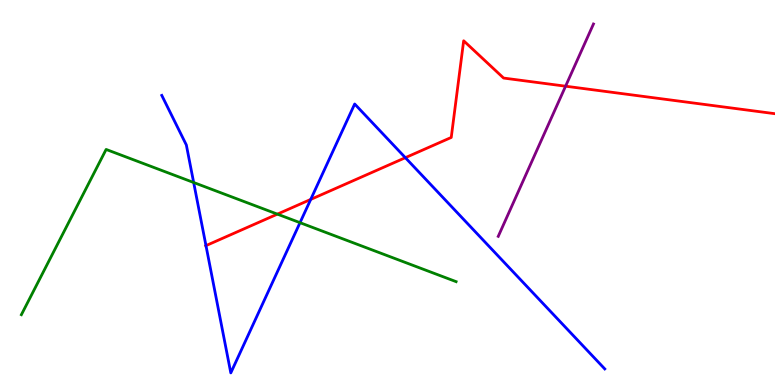[{'lines': ['blue', 'red'], 'intersections': [{'x': 2.66, 'y': 3.62}, {'x': 4.01, 'y': 4.82}, {'x': 5.23, 'y': 5.9}]}, {'lines': ['green', 'red'], 'intersections': [{'x': 3.58, 'y': 4.44}]}, {'lines': ['purple', 'red'], 'intersections': [{'x': 7.3, 'y': 7.76}]}, {'lines': ['blue', 'green'], 'intersections': [{'x': 2.5, 'y': 5.26}, {'x': 3.87, 'y': 4.22}]}, {'lines': ['blue', 'purple'], 'intersections': []}, {'lines': ['green', 'purple'], 'intersections': []}]